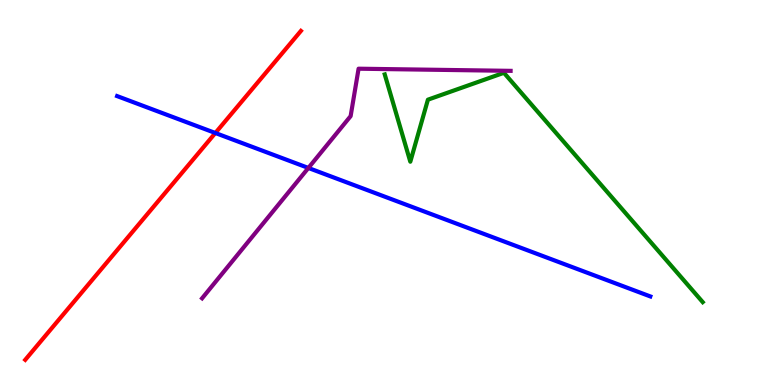[{'lines': ['blue', 'red'], 'intersections': [{'x': 2.78, 'y': 6.55}]}, {'lines': ['green', 'red'], 'intersections': []}, {'lines': ['purple', 'red'], 'intersections': []}, {'lines': ['blue', 'green'], 'intersections': []}, {'lines': ['blue', 'purple'], 'intersections': [{'x': 3.98, 'y': 5.64}]}, {'lines': ['green', 'purple'], 'intersections': []}]